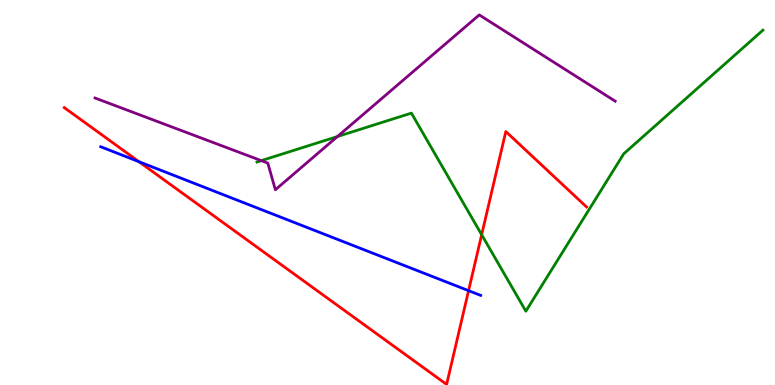[{'lines': ['blue', 'red'], 'intersections': [{'x': 1.79, 'y': 5.8}, {'x': 6.05, 'y': 2.45}]}, {'lines': ['green', 'red'], 'intersections': [{'x': 6.22, 'y': 3.9}]}, {'lines': ['purple', 'red'], 'intersections': []}, {'lines': ['blue', 'green'], 'intersections': []}, {'lines': ['blue', 'purple'], 'intersections': []}, {'lines': ['green', 'purple'], 'intersections': [{'x': 3.37, 'y': 5.83}, {'x': 4.35, 'y': 6.45}]}]